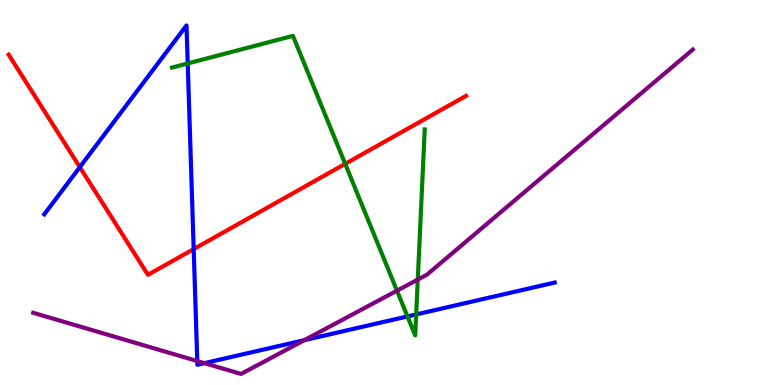[{'lines': ['blue', 'red'], 'intersections': [{'x': 1.03, 'y': 5.66}, {'x': 2.5, 'y': 3.53}]}, {'lines': ['green', 'red'], 'intersections': [{'x': 4.45, 'y': 5.74}]}, {'lines': ['purple', 'red'], 'intersections': []}, {'lines': ['blue', 'green'], 'intersections': [{'x': 2.42, 'y': 8.35}, {'x': 5.26, 'y': 1.78}, {'x': 5.37, 'y': 1.83}]}, {'lines': ['blue', 'purple'], 'intersections': [{'x': 2.55, 'y': 0.622}, {'x': 2.64, 'y': 0.567}, {'x': 3.93, 'y': 1.16}]}, {'lines': ['green', 'purple'], 'intersections': [{'x': 5.12, 'y': 2.45}, {'x': 5.39, 'y': 2.74}]}]